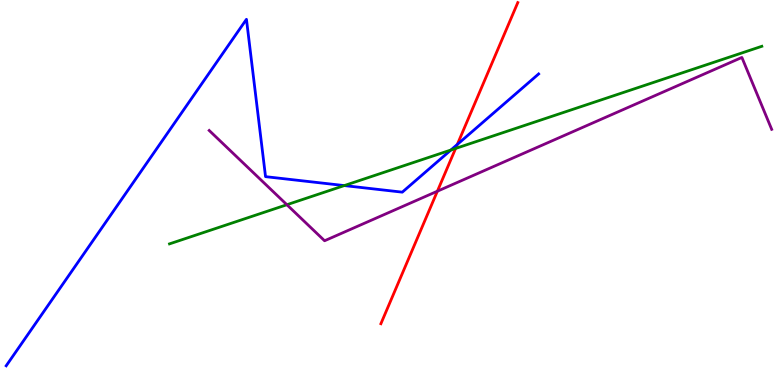[{'lines': ['blue', 'red'], 'intersections': [{'x': 5.9, 'y': 6.25}]}, {'lines': ['green', 'red'], 'intersections': [{'x': 5.88, 'y': 6.14}]}, {'lines': ['purple', 'red'], 'intersections': [{'x': 5.64, 'y': 5.03}]}, {'lines': ['blue', 'green'], 'intersections': [{'x': 4.44, 'y': 5.18}, {'x': 5.82, 'y': 6.1}]}, {'lines': ['blue', 'purple'], 'intersections': []}, {'lines': ['green', 'purple'], 'intersections': [{'x': 3.7, 'y': 4.68}]}]